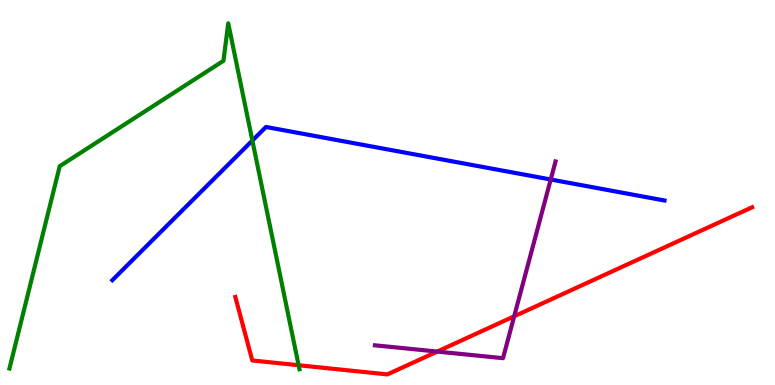[{'lines': ['blue', 'red'], 'intersections': []}, {'lines': ['green', 'red'], 'intersections': [{'x': 3.85, 'y': 0.513}]}, {'lines': ['purple', 'red'], 'intersections': [{'x': 5.64, 'y': 0.868}, {'x': 6.63, 'y': 1.78}]}, {'lines': ['blue', 'green'], 'intersections': [{'x': 3.26, 'y': 6.35}]}, {'lines': ['blue', 'purple'], 'intersections': [{'x': 7.11, 'y': 5.34}]}, {'lines': ['green', 'purple'], 'intersections': []}]